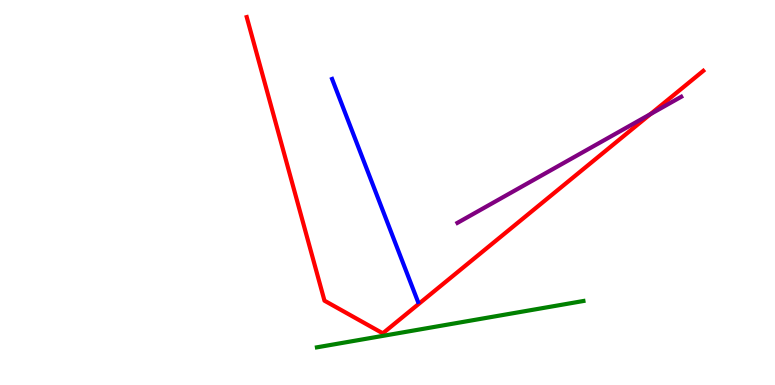[{'lines': ['blue', 'red'], 'intersections': []}, {'lines': ['green', 'red'], 'intersections': []}, {'lines': ['purple', 'red'], 'intersections': [{'x': 8.39, 'y': 7.04}]}, {'lines': ['blue', 'green'], 'intersections': []}, {'lines': ['blue', 'purple'], 'intersections': []}, {'lines': ['green', 'purple'], 'intersections': []}]